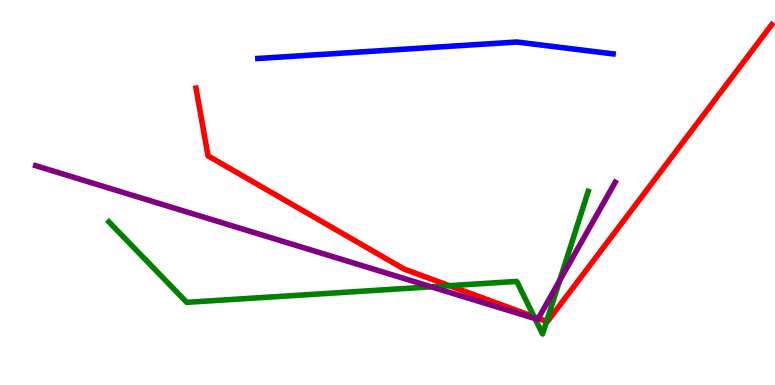[{'lines': ['blue', 'red'], 'intersections': []}, {'lines': ['green', 'red'], 'intersections': [{'x': 5.8, 'y': 2.58}, {'x': 6.89, 'y': 1.77}, {'x': 7.05, 'y': 1.65}]}, {'lines': ['purple', 'red'], 'intersections': [{'x': 6.95, 'y': 1.73}]}, {'lines': ['blue', 'green'], 'intersections': []}, {'lines': ['blue', 'purple'], 'intersections': []}, {'lines': ['green', 'purple'], 'intersections': [{'x': 5.57, 'y': 2.55}, {'x': 6.9, 'y': 1.73}, {'x': 7.22, 'y': 2.71}]}]